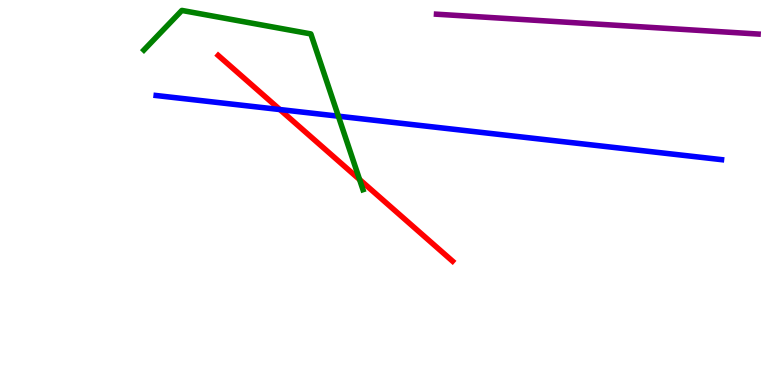[{'lines': ['blue', 'red'], 'intersections': [{'x': 3.61, 'y': 7.15}]}, {'lines': ['green', 'red'], 'intersections': [{'x': 4.64, 'y': 5.34}]}, {'lines': ['purple', 'red'], 'intersections': []}, {'lines': ['blue', 'green'], 'intersections': [{'x': 4.37, 'y': 6.98}]}, {'lines': ['blue', 'purple'], 'intersections': []}, {'lines': ['green', 'purple'], 'intersections': []}]